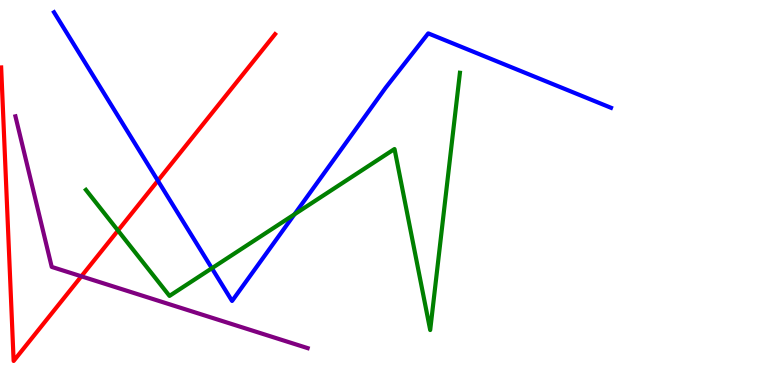[{'lines': ['blue', 'red'], 'intersections': [{'x': 2.04, 'y': 5.31}]}, {'lines': ['green', 'red'], 'intersections': [{'x': 1.52, 'y': 4.01}]}, {'lines': ['purple', 'red'], 'intersections': [{'x': 1.05, 'y': 2.82}]}, {'lines': ['blue', 'green'], 'intersections': [{'x': 2.73, 'y': 3.03}, {'x': 3.8, 'y': 4.43}]}, {'lines': ['blue', 'purple'], 'intersections': []}, {'lines': ['green', 'purple'], 'intersections': []}]